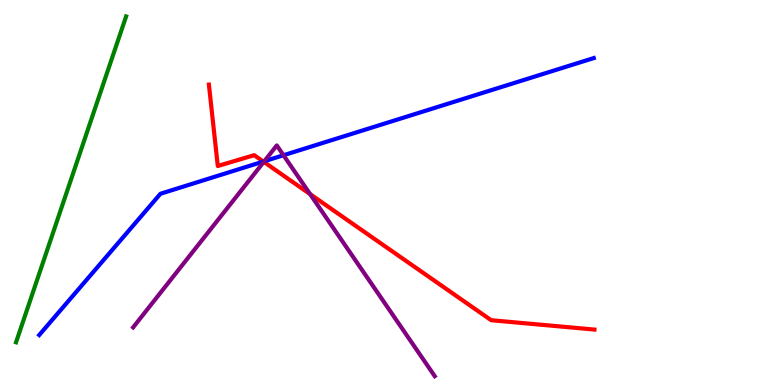[{'lines': ['blue', 'red'], 'intersections': [{'x': 3.4, 'y': 5.8}]}, {'lines': ['green', 'red'], 'intersections': []}, {'lines': ['purple', 'red'], 'intersections': [{'x': 3.4, 'y': 5.8}, {'x': 4.0, 'y': 4.96}]}, {'lines': ['blue', 'green'], 'intersections': []}, {'lines': ['blue', 'purple'], 'intersections': [{'x': 3.41, 'y': 5.81}, {'x': 3.66, 'y': 5.97}]}, {'lines': ['green', 'purple'], 'intersections': []}]